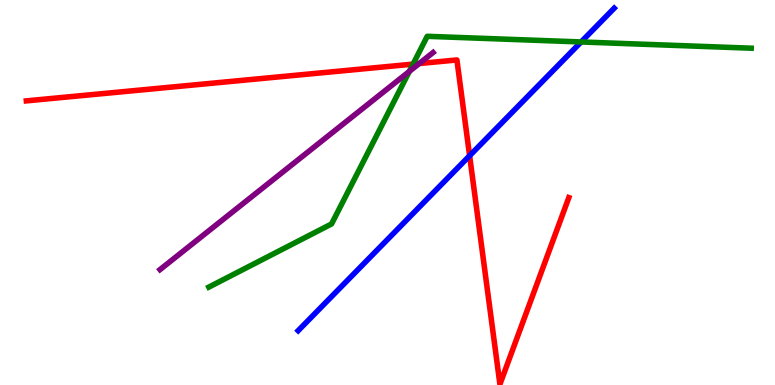[{'lines': ['blue', 'red'], 'intersections': [{'x': 6.06, 'y': 5.96}]}, {'lines': ['green', 'red'], 'intersections': [{'x': 5.33, 'y': 8.33}]}, {'lines': ['purple', 'red'], 'intersections': [{'x': 5.41, 'y': 8.35}]}, {'lines': ['blue', 'green'], 'intersections': [{'x': 7.5, 'y': 8.91}]}, {'lines': ['blue', 'purple'], 'intersections': []}, {'lines': ['green', 'purple'], 'intersections': [{'x': 5.28, 'y': 8.15}]}]